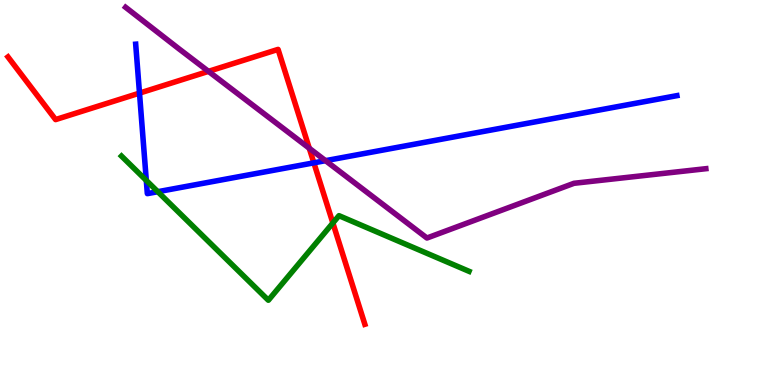[{'lines': ['blue', 'red'], 'intersections': [{'x': 1.8, 'y': 7.58}, {'x': 4.05, 'y': 5.77}]}, {'lines': ['green', 'red'], 'intersections': [{'x': 4.3, 'y': 4.21}]}, {'lines': ['purple', 'red'], 'intersections': [{'x': 2.69, 'y': 8.15}, {'x': 3.99, 'y': 6.15}]}, {'lines': ['blue', 'green'], 'intersections': [{'x': 1.89, 'y': 5.31}, {'x': 2.04, 'y': 5.02}]}, {'lines': ['blue', 'purple'], 'intersections': [{'x': 4.2, 'y': 5.83}]}, {'lines': ['green', 'purple'], 'intersections': []}]